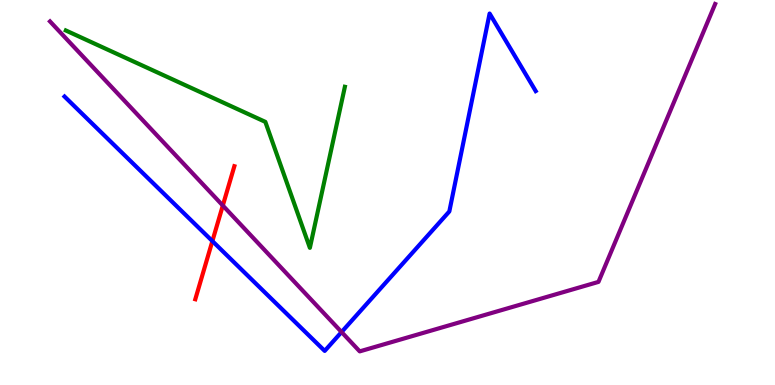[{'lines': ['blue', 'red'], 'intersections': [{'x': 2.74, 'y': 3.74}]}, {'lines': ['green', 'red'], 'intersections': []}, {'lines': ['purple', 'red'], 'intersections': [{'x': 2.88, 'y': 4.66}]}, {'lines': ['blue', 'green'], 'intersections': []}, {'lines': ['blue', 'purple'], 'intersections': [{'x': 4.41, 'y': 1.38}]}, {'lines': ['green', 'purple'], 'intersections': []}]